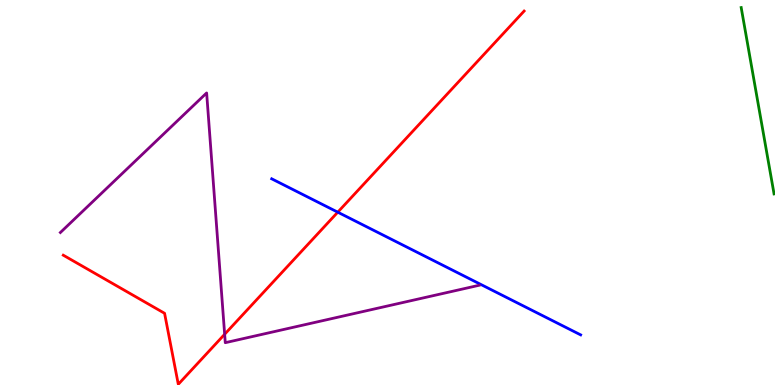[{'lines': ['blue', 'red'], 'intersections': [{'x': 4.36, 'y': 4.49}]}, {'lines': ['green', 'red'], 'intersections': []}, {'lines': ['purple', 'red'], 'intersections': [{'x': 2.9, 'y': 1.32}]}, {'lines': ['blue', 'green'], 'intersections': []}, {'lines': ['blue', 'purple'], 'intersections': []}, {'lines': ['green', 'purple'], 'intersections': []}]